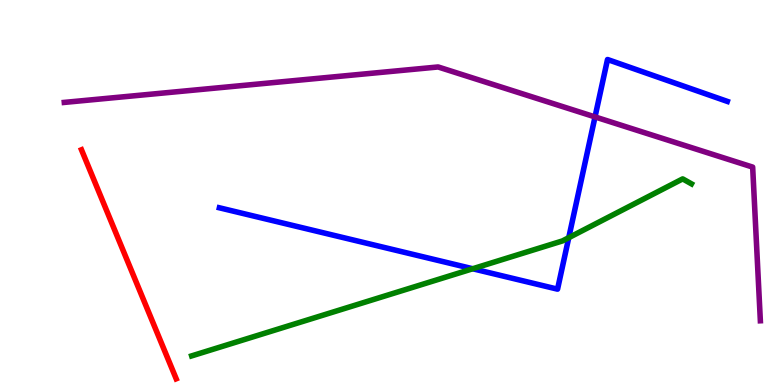[{'lines': ['blue', 'red'], 'intersections': []}, {'lines': ['green', 'red'], 'intersections': []}, {'lines': ['purple', 'red'], 'intersections': []}, {'lines': ['blue', 'green'], 'intersections': [{'x': 6.1, 'y': 3.02}, {'x': 7.34, 'y': 3.83}]}, {'lines': ['blue', 'purple'], 'intersections': [{'x': 7.68, 'y': 6.96}]}, {'lines': ['green', 'purple'], 'intersections': []}]